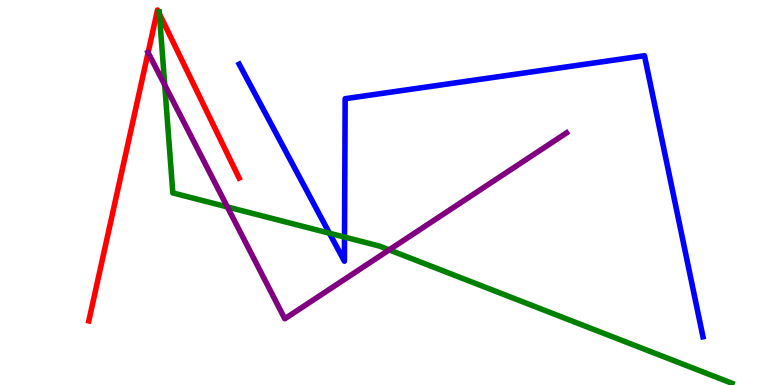[{'lines': ['blue', 'red'], 'intersections': []}, {'lines': ['green', 'red'], 'intersections': [{'x': 2.06, 'y': 9.64}]}, {'lines': ['purple', 'red'], 'intersections': [{'x': 1.91, 'y': 8.63}]}, {'lines': ['blue', 'green'], 'intersections': [{'x': 4.25, 'y': 3.94}, {'x': 4.45, 'y': 3.84}]}, {'lines': ['blue', 'purple'], 'intersections': []}, {'lines': ['green', 'purple'], 'intersections': [{'x': 2.13, 'y': 7.79}, {'x': 2.93, 'y': 4.62}, {'x': 5.02, 'y': 3.51}]}]